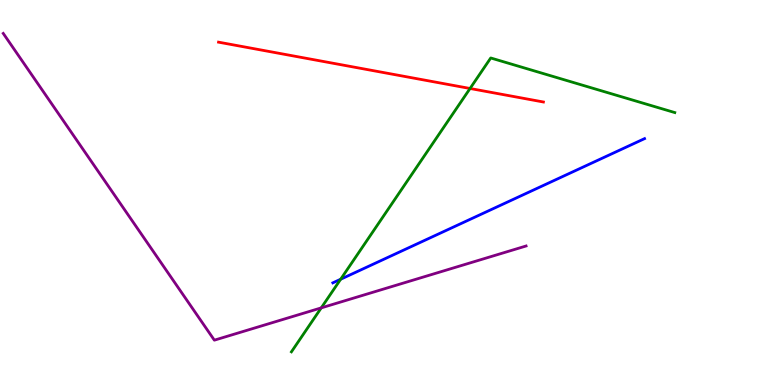[{'lines': ['blue', 'red'], 'intersections': []}, {'lines': ['green', 'red'], 'intersections': [{'x': 6.07, 'y': 7.7}]}, {'lines': ['purple', 'red'], 'intersections': []}, {'lines': ['blue', 'green'], 'intersections': [{'x': 4.4, 'y': 2.75}]}, {'lines': ['blue', 'purple'], 'intersections': []}, {'lines': ['green', 'purple'], 'intersections': [{'x': 4.14, 'y': 2.0}]}]